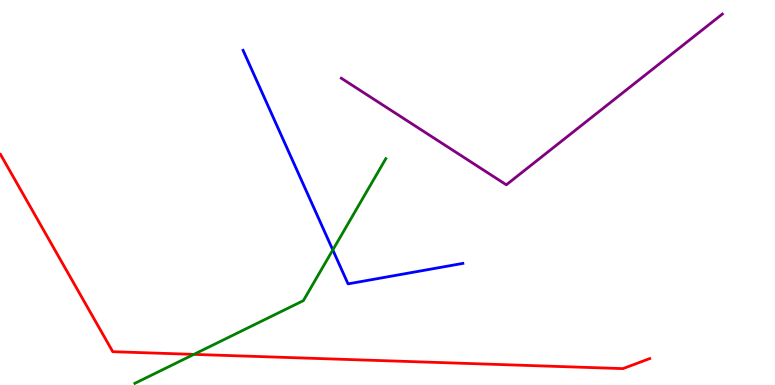[{'lines': ['blue', 'red'], 'intersections': []}, {'lines': ['green', 'red'], 'intersections': [{'x': 2.5, 'y': 0.795}]}, {'lines': ['purple', 'red'], 'intersections': []}, {'lines': ['blue', 'green'], 'intersections': [{'x': 4.29, 'y': 3.51}]}, {'lines': ['blue', 'purple'], 'intersections': []}, {'lines': ['green', 'purple'], 'intersections': []}]